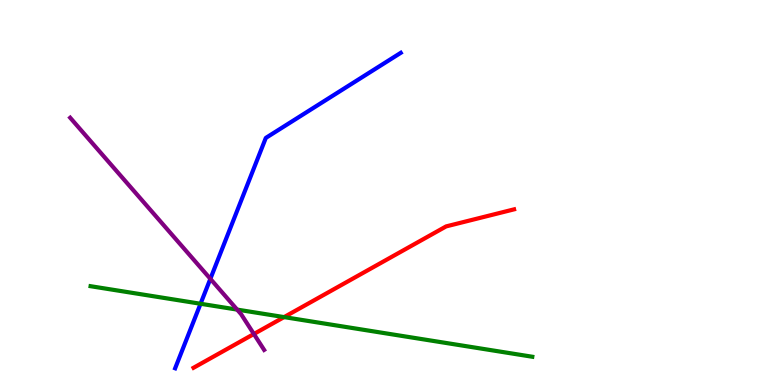[{'lines': ['blue', 'red'], 'intersections': []}, {'lines': ['green', 'red'], 'intersections': [{'x': 3.67, 'y': 1.76}]}, {'lines': ['purple', 'red'], 'intersections': [{'x': 3.28, 'y': 1.32}]}, {'lines': ['blue', 'green'], 'intersections': [{'x': 2.59, 'y': 2.11}]}, {'lines': ['blue', 'purple'], 'intersections': [{'x': 2.71, 'y': 2.76}]}, {'lines': ['green', 'purple'], 'intersections': [{'x': 3.06, 'y': 1.96}]}]